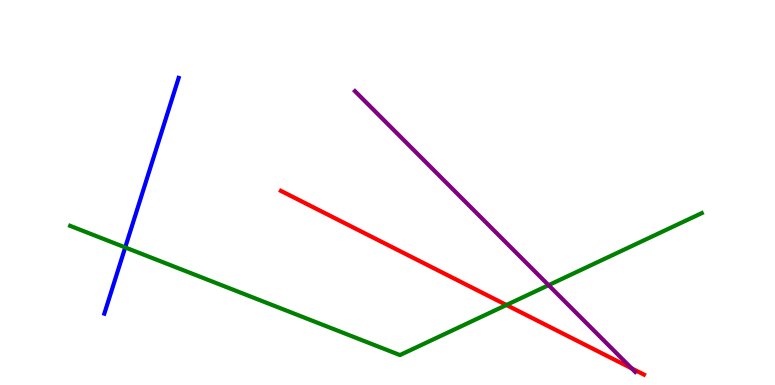[{'lines': ['blue', 'red'], 'intersections': []}, {'lines': ['green', 'red'], 'intersections': [{'x': 6.53, 'y': 2.08}]}, {'lines': ['purple', 'red'], 'intersections': [{'x': 8.15, 'y': 0.433}]}, {'lines': ['blue', 'green'], 'intersections': [{'x': 1.62, 'y': 3.57}]}, {'lines': ['blue', 'purple'], 'intersections': []}, {'lines': ['green', 'purple'], 'intersections': [{'x': 7.08, 'y': 2.59}]}]